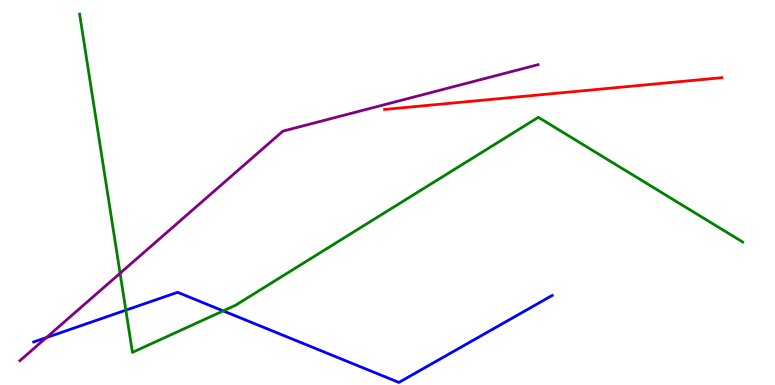[{'lines': ['blue', 'red'], 'intersections': []}, {'lines': ['green', 'red'], 'intersections': []}, {'lines': ['purple', 'red'], 'intersections': []}, {'lines': ['blue', 'green'], 'intersections': [{'x': 1.62, 'y': 1.94}, {'x': 2.88, 'y': 1.92}]}, {'lines': ['blue', 'purple'], 'intersections': [{'x': 0.598, 'y': 1.23}]}, {'lines': ['green', 'purple'], 'intersections': [{'x': 1.55, 'y': 2.9}]}]